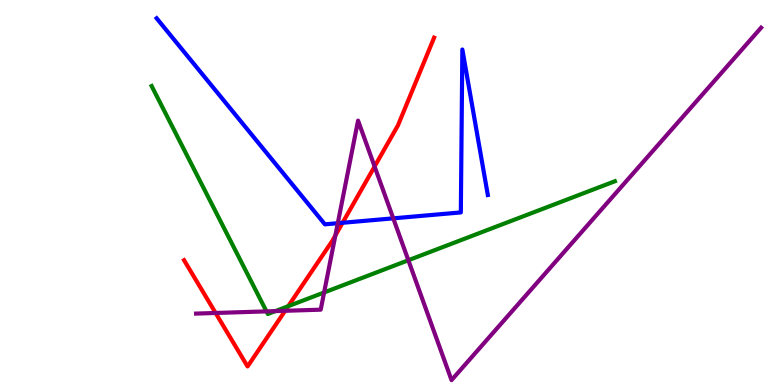[{'lines': ['blue', 'red'], 'intersections': [{'x': 4.42, 'y': 4.21}]}, {'lines': ['green', 'red'], 'intersections': [{'x': 3.72, 'y': 2.05}]}, {'lines': ['purple', 'red'], 'intersections': [{'x': 2.78, 'y': 1.87}, {'x': 3.68, 'y': 1.93}, {'x': 4.33, 'y': 3.89}, {'x': 4.83, 'y': 5.68}]}, {'lines': ['blue', 'green'], 'intersections': []}, {'lines': ['blue', 'purple'], 'intersections': [{'x': 4.36, 'y': 4.2}, {'x': 5.07, 'y': 4.33}]}, {'lines': ['green', 'purple'], 'intersections': [{'x': 3.44, 'y': 1.91}, {'x': 3.55, 'y': 1.92}, {'x': 4.18, 'y': 2.4}, {'x': 5.27, 'y': 3.24}]}]